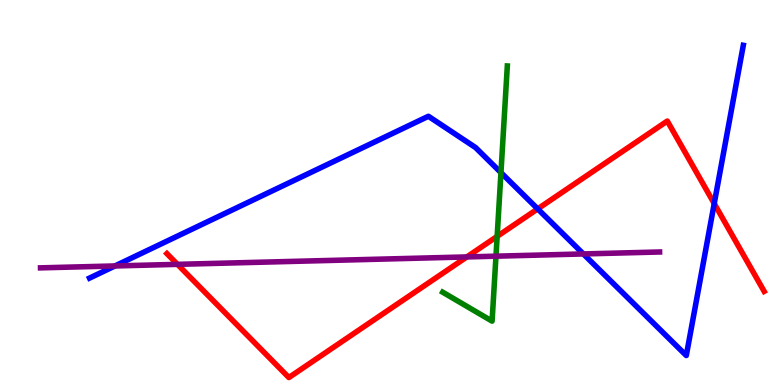[{'lines': ['blue', 'red'], 'intersections': [{'x': 6.94, 'y': 4.57}, {'x': 9.22, 'y': 4.71}]}, {'lines': ['green', 'red'], 'intersections': [{'x': 6.41, 'y': 3.86}]}, {'lines': ['purple', 'red'], 'intersections': [{'x': 2.29, 'y': 3.13}, {'x': 6.02, 'y': 3.33}]}, {'lines': ['blue', 'green'], 'intersections': [{'x': 6.46, 'y': 5.52}]}, {'lines': ['blue', 'purple'], 'intersections': [{'x': 1.48, 'y': 3.09}, {'x': 7.53, 'y': 3.4}]}, {'lines': ['green', 'purple'], 'intersections': [{'x': 6.4, 'y': 3.35}]}]